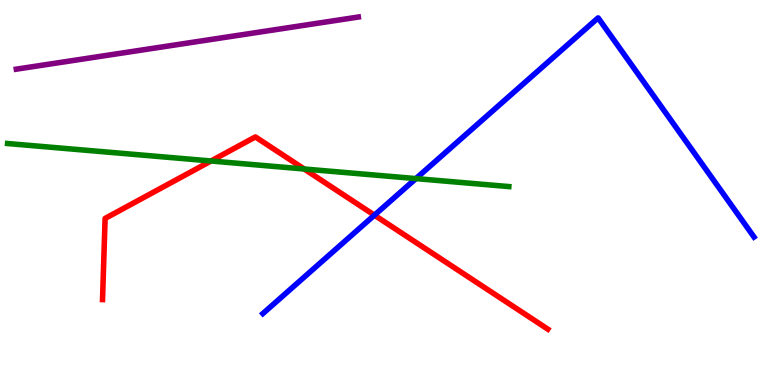[{'lines': ['blue', 'red'], 'intersections': [{'x': 4.83, 'y': 4.41}]}, {'lines': ['green', 'red'], 'intersections': [{'x': 2.72, 'y': 5.82}, {'x': 3.93, 'y': 5.61}]}, {'lines': ['purple', 'red'], 'intersections': []}, {'lines': ['blue', 'green'], 'intersections': [{'x': 5.37, 'y': 5.36}]}, {'lines': ['blue', 'purple'], 'intersections': []}, {'lines': ['green', 'purple'], 'intersections': []}]